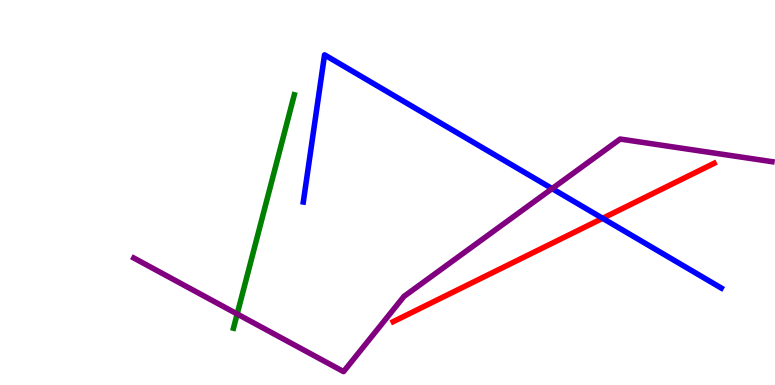[{'lines': ['blue', 'red'], 'intersections': [{'x': 7.78, 'y': 4.33}]}, {'lines': ['green', 'red'], 'intersections': []}, {'lines': ['purple', 'red'], 'intersections': []}, {'lines': ['blue', 'green'], 'intersections': []}, {'lines': ['blue', 'purple'], 'intersections': [{'x': 7.12, 'y': 5.1}]}, {'lines': ['green', 'purple'], 'intersections': [{'x': 3.06, 'y': 1.84}]}]